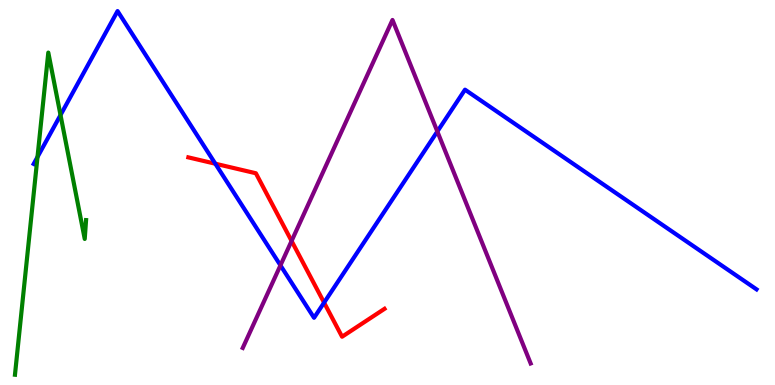[{'lines': ['blue', 'red'], 'intersections': [{'x': 2.78, 'y': 5.75}, {'x': 4.18, 'y': 2.14}]}, {'lines': ['green', 'red'], 'intersections': []}, {'lines': ['purple', 'red'], 'intersections': [{'x': 3.76, 'y': 3.74}]}, {'lines': ['blue', 'green'], 'intersections': [{'x': 0.484, 'y': 5.92}, {'x': 0.781, 'y': 7.01}]}, {'lines': ['blue', 'purple'], 'intersections': [{'x': 3.62, 'y': 3.11}, {'x': 5.64, 'y': 6.58}]}, {'lines': ['green', 'purple'], 'intersections': []}]